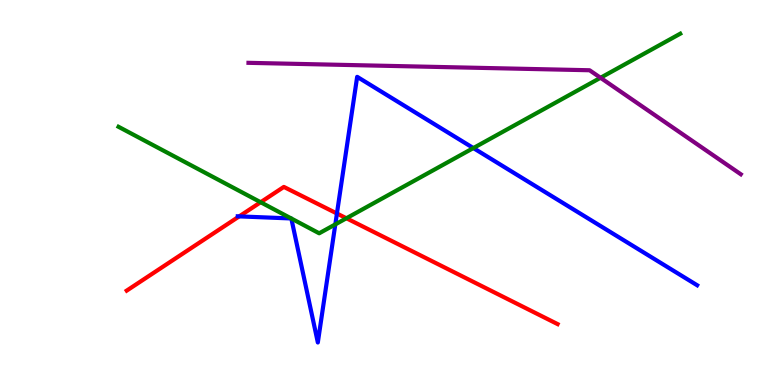[{'lines': ['blue', 'red'], 'intersections': [{'x': 3.09, 'y': 4.38}, {'x': 4.35, 'y': 4.45}]}, {'lines': ['green', 'red'], 'intersections': [{'x': 3.36, 'y': 4.75}, {'x': 4.47, 'y': 4.33}]}, {'lines': ['purple', 'red'], 'intersections': []}, {'lines': ['blue', 'green'], 'intersections': [{'x': 3.76, 'y': 4.33}, {'x': 3.76, 'y': 4.32}, {'x': 4.33, 'y': 4.17}, {'x': 6.11, 'y': 6.15}]}, {'lines': ['blue', 'purple'], 'intersections': []}, {'lines': ['green', 'purple'], 'intersections': [{'x': 7.75, 'y': 7.98}]}]